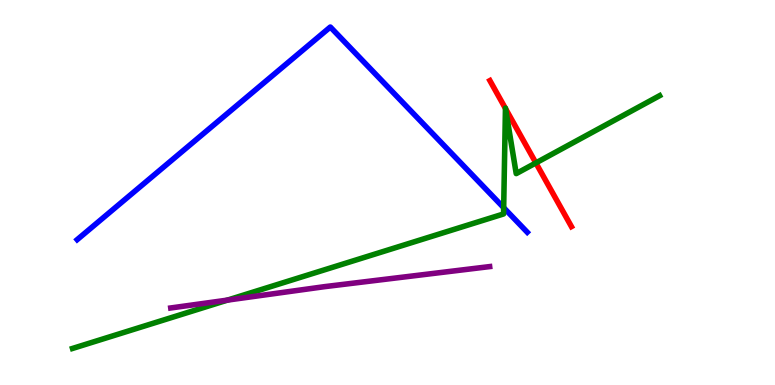[{'lines': ['blue', 'red'], 'intersections': []}, {'lines': ['green', 'red'], 'intersections': [{'x': 6.52, 'y': 7.18}, {'x': 6.52, 'y': 7.18}, {'x': 6.91, 'y': 5.77}]}, {'lines': ['purple', 'red'], 'intersections': []}, {'lines': ['blue', 'green'], 'intersections': [{'x': 6.5, 'y': 4.61}]}, {'lines': ['blue', 'purple'], 'intersections': []}, {'lines': ['green', 'purple'], 'intersections': [{'x': 2.93, 'y': 2.2}]}]